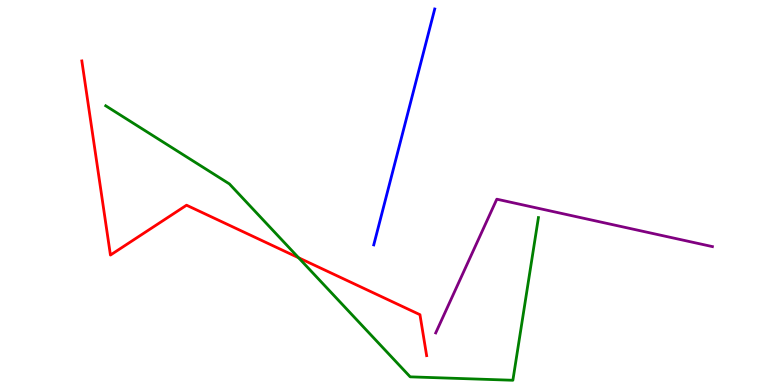[{'lines': ['blue', 'red'], 'intersections': []}, {'lines': ['green', 'red'], 'intersections': [{'x': 3.85, 'y': 3.3}]}, {'lines': ['purple', 'red'], 'intersections': []}, {'lines': ['blue', 'green'], 'intersections': []}, {'lines': ['blue', 'purple'], 'intersections': []}, {'lines': ['green', 'purple'], 'intersections': []}]